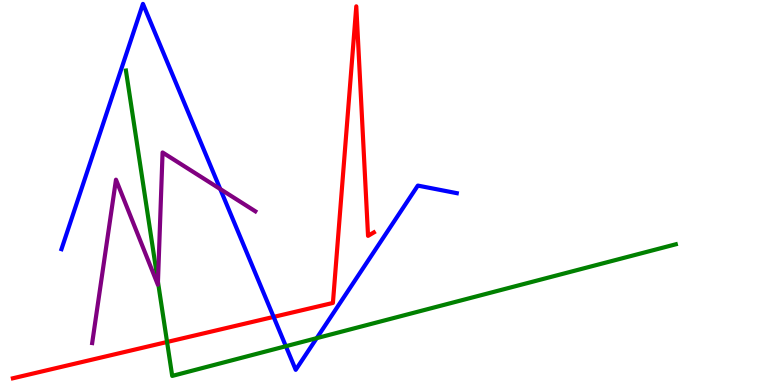[{'lines': ['blue', 'red'], 'intersections': [{'x': 3.53, 'y': 1.77}]}, {'lines': ['green', 'red'], 'intersections': [{'x': 2.16, 'y': 1.12}]}, {'lines': ['purple', 'red'], 'intersections': []}, {'lines': ['blue', 'green'], 'intersections': [{'x': 3.69, 'y': 1.01}, {'x': 4.09, 'y': 1.22}]}, {'lines': ['blue', 'purple'], 'intersections': [{'x': 2.84, 'y': 5.09}]}, {'lines': ['green', 'purple'], 'intersections': [{'x': 2.04, 'y': 2.68}]}]